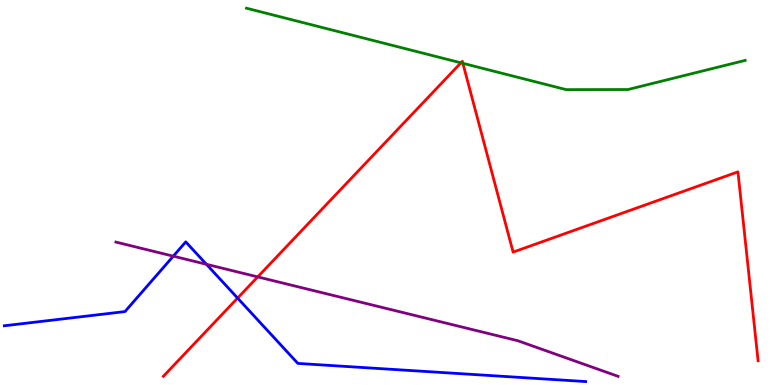[{'lines': ['blue', 'red'], 'intersections': [{'x': 3.07, 'y': 2.26}]}, {'lines': ['green', 'red'], 'intersections': [{'x': 5.95, 'y': 8.37}, {'x': 5.97, 'y': 8.36}]}, {'lines': ['purple', 'red'], 'intersections': [{'x': 3.33, 'y': 2.81}]}, {'lines': ['blue', 'green'], 'intersections': []}, {'lines': ['blue', 'purple'], 'intersections': [{'x': 2.24, 'y': 3.35}, {'x': 2.66, 'y': 3.14}]}, {'lines': ['green', 'purple'], 'intersections': []}]